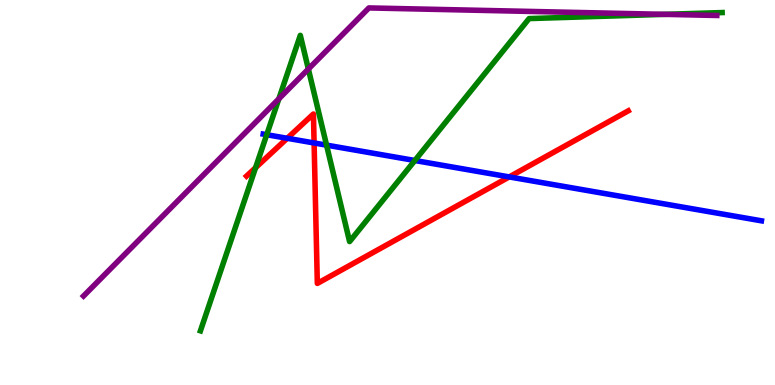[{'lines': ['blue', 'red'], 'intersections': [{'x': 3.71, 'y': 6.41}, {'x': 4.05, 'y': 6.29}, {'x': 6.57, 'y': 5.4}]}, {'lines': ['green', 'red'], 'intersections': [{'x': 3.3, 'y': 5.64}]}, {'lines': ['purple', 'red'], 'intersections': []}, {'lines': ['blue', 'green'], 'intersections': [{'x': 3.44, 'y': 6.5}, {'x': 4.21, 'y': 6.23}, {'x': 5.35, 'y': 5.83}]}, {'lines': ['blue', 'purple'], 'intersections': []}, {'lines': ['green', 'purple'], 'intersections': [{'x': 3.6, 'y': 7.43}, {'x': 3.98, 'y': 8.21}, {'x': 8.58, 'y': 9.63}]}]